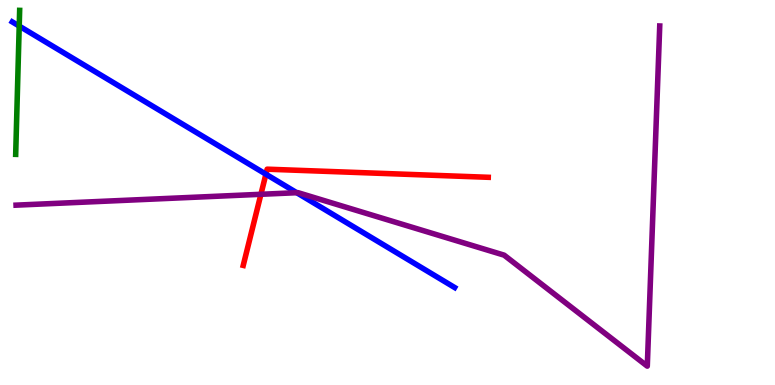[{'lines': ['blue', 'red'], 'intersections': [{'x': 3.43, 'y': 5.48}]}, {'lines': ['green', 'red'], 'intersections': []}, {'lines': ['purple', 'red'], 'intersections': [{'x': 3.37, 'y': 4.95}]}, {'lines': ['blue', 'green'], 'intersections': [{'x': 0.248, 'y': 9.32}]}, {'lines': ['blue', 'purple'], 'intersections': [{'x': 3.83, 'y': 4.99}]}, {'lines': ['green', 'purple'], 'intersections': []}]